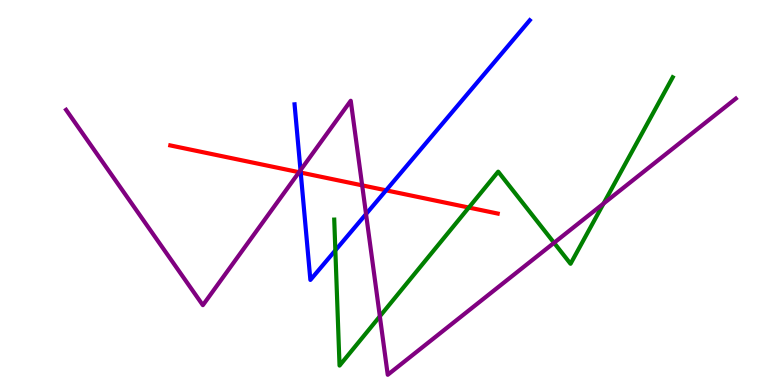[{'lines': ['blue', 'red'], 'intersections': [{'x': 3.88, 'y': 5.52}, {'x': 4.98, 'y': 5.06}]}, {'lines': ['green', 'red'], 'intersections': [{'x': 6.05, 'y': 4.61}]}, {'lines': ['purple', 'red'], 'intersections': [{'x': 3.86, 'y': 5.53}, {'x': 4.67, 'y': 5.19}]}, {'lines': ['blue', 'green'], 'intersections': [{'x': 4.33, 'y': 3.5}]}, {'lines': ['blue', 'purple'], 'intersections': [{'x': 3.88, 'y': 5.58}, {'x': 4.72, 'y': 4.44}]}, {'lines': ['green', 'purple'], 'intersections': [{'x': 4.9, 'y': 1.78}, {'x': 7.15, 'y': 3.69}, {'x': 7.79, 'y': 4.71}]}]